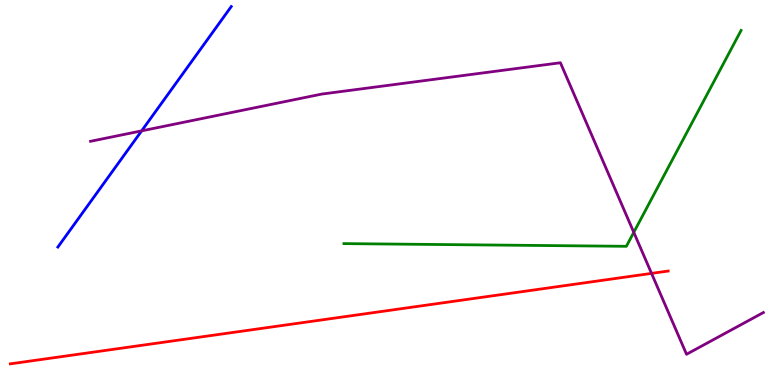[{'lines': ['blue', 'red'], 'intersections': []}, {'lines': ['green', 'red'], 'intersections': []}, {'lines': ['purple', 'red'], 'intersections': [{'x': 8.41, 'y': 2.9}]}, {'lines': ['blue', 'green'], 'intersections': []}, {'lines': ['blue', 'purple'], 'intersections': [{'x': 1.83, 'y': 6.6}]}, {'lines': ['green', 'purple'], 'intersections': [{'x': 8.18, 'y': 3.96}]}]